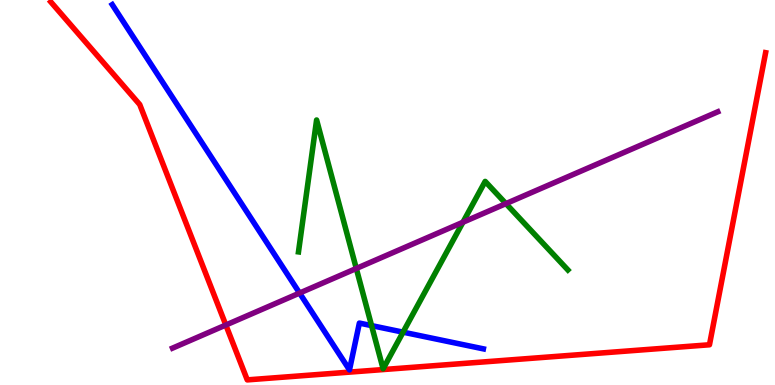[{'lines': ['blue', 'red'], 'intersections': []}, {'lines': ['green', 'red'], 'intersections': []}, {'lines': ['purple', 'red'], 'intersections': [{'x': 2.91, 'y': 1.56}]}, {'lines': ['blue', 'green'], 'intersections': [{'x': 4.79, 'y': 1.54}, {'x': 5.2, 'y': 1.37}]}, {'lines': ['blue', 'purple'], 'intersections': [{'x': 3.87, 'y': 2.39}]}, {'lines': ['green', 'purple'], 'intersections': [{'x': 4.6, 'y': 3.03}, {'x': 5.97, 'y': 4.23}, {'x': 6.53, 'y': 4.71}]}]